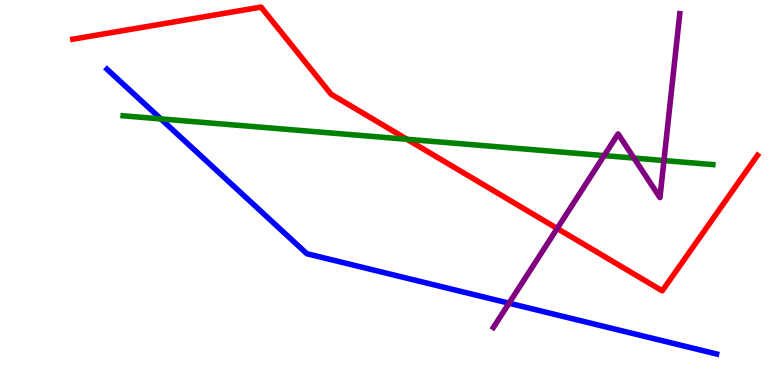[{'lines': ['blue', 'red'], 'intersections': []}, {'lines': ['green', 'red'], 'intersections': [{'x': 5.25, 'y': 6.38}]}, {'lines': ['purple', 'red'], 'intersections': [{'x': 7.19, 'y': 4.07}]}, {'lines': ['blue', 'green'], 'intersections': [{'x': 2.08, 'y': 6.91}]}, {'lines': ['blue', 'purple'], 'intersections': [{'x': 6.57, 'y': 2.12}]}, {'lines': ['green', 'purple'], 'intersections': [{'x': 7.8, 'y': 5.96}, {'x': 8.18, 'y': 5.89}, {'x': 8.57, 'y': 5.83}]}]